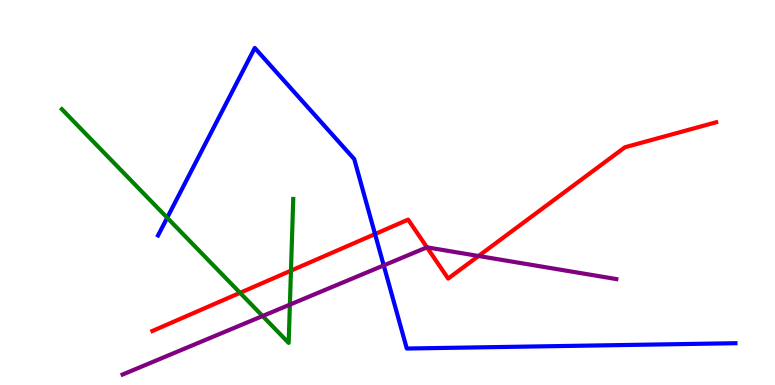[{'lines': ['blue', 'red'], 'intersections': [{'x': 4.84, 'y': 3.92}]}, {'lines': ['green', 'red'], 'intersections': [{'x': 3.1, 'y': 2.39}, {'x': 3.75, 'y': 2.97}]}, {'lines': ['purple', 'red'], 'intersections': [{'x': 5.51, 'y': 3.58}, {'x': 6.17, 'y': 3.35}]}, {'lines': ['blue', 'green'], 'intersections': [{'x': 2.16, 'y': 4.34}]}, {'lines': ['blue', 'purple'], 'intersections': [{'x': 4.95, 'y': 3.11}]}, {'lines': ['green', 'purple'], 'intersections': [{'x': 3.39, 'y': 1.79}, {'x': 3.74, 'y': 2.09}]}]